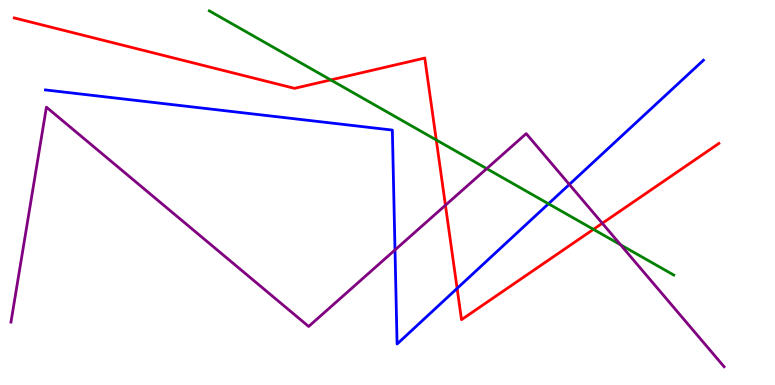[{'lines': ['blue', 'red'], 'intersections': [{'x': 5.9, 'y': 2.51}]}, {'lines': ['green', 'red'], 'intersections': [{'x': 4.27, 'y': 7.92}, {'x': 5.63, 'y': 6.36}, {'x': 7.66, 'y': 4.04}]}, {'lines': ['purple', 'red'], 'intersections': [{'x': 5.75, 'y': 4.67}, {'x': 7.77, 'y': 4.2}]}, {'lines': ['blue', 'green'], 'intersections': [{'x': 7.08, 'y': 4.71}]}, {'lines': ['blue', 'purple'], 'intersections': [{'x': 5.1, 'y': 3.51}, {'x': 7.35, 'y': 5.21}]}, {'lines': ['green', 'purple'], 'intersections': [{'x': 6.28, 'y': 5.62}, {'x': 8.01, 'y': 3.64}]}]